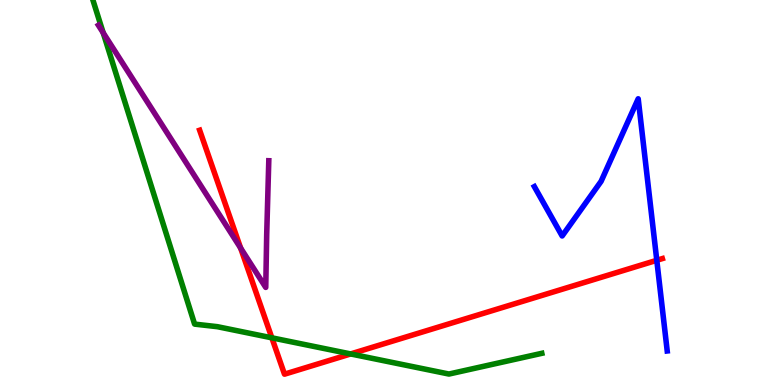[{'lines': ['blue', 'red'], 'intersections': [{'x': 8.47, 'y': 3.24}]}, {'lines': ['green', 'red'], 'intersections': [{'x': 3.51, 'y': 1.23}, {'x': 4.52, 'y': 0.807}]}, {'lines': ['purple', 'red'], 'intersections': [{'x': 3.1, 'y': 3.56}]}, {'lines': ['blue', 'green'], 'intersections': []}, {'lines': ['blue', 'purple'], 'intersections': []}, {'lines': ['green', 'purple'], 'intersections': [{'x': 1.33, 'y': 9.15}]}]